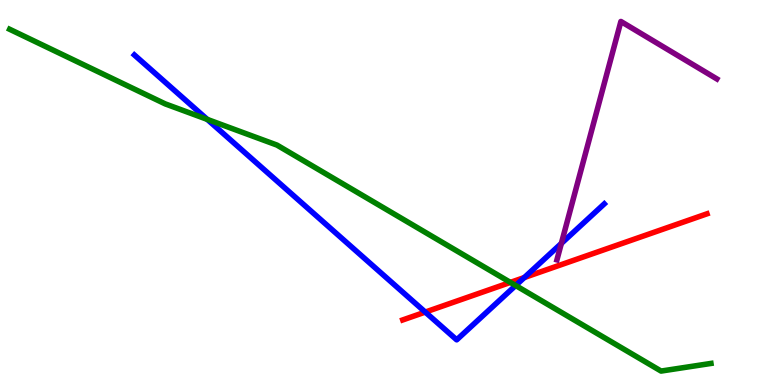[{'lines': ['blue', 'red'], 'intersections': [{'x': 5.49, 'y': 1.89}, {'x': 6.77, 'y': 2.79}]}, {'lines': ['green', 'red'], 'intersections': [{'x': 6.59, 'y': 2.66}]}, {'lines': ['purple', 'red'], 'intersections': []}, {'lines': ['blue', 'green'], 'intersections': [{'x': 2.67, 'y': 6.9}, {'x': 6.65, 'y': 2.58}]}, {'lines': ['blue', 'purple'], 'intersections': [{'x': 7.24, 'y': 3.68}]}, {'lines': ['green', 'purple'], 'intersections': []}]